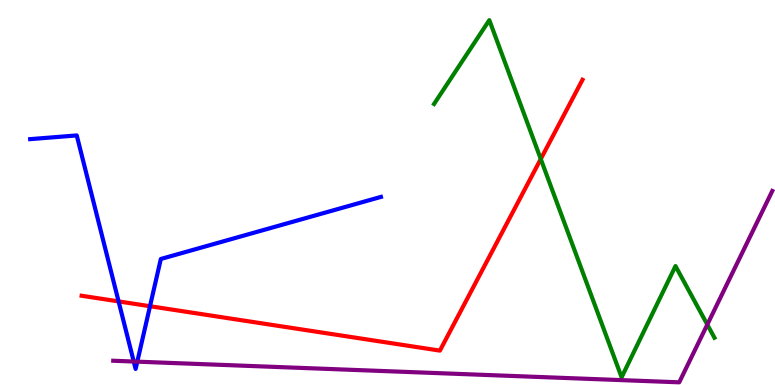[{'lines': ['blue', 'red'], 'intersections': [{'x': 1.53, 'y': 2.17}, {'x': 1.94, 'y': 2.05}]}, {'lines': ['green', 'red'], 'intersections': [{'x': 6.98, 'y': 5.87}]}, {'lines': ['purple', 'red'], 'intersections': []}, {'lines': ['blue', 'green'], 'intersections': []}, {'lines': ['blue', 'purple'], 'intersections': [{'x': 1.73, 'y': 0.61}, {'x': 1.77, 'y': 0.606}]}, {'lines': ['green', 'purple'], 'intersections': [{'x': 9.13, 'y': 1.57}]}]